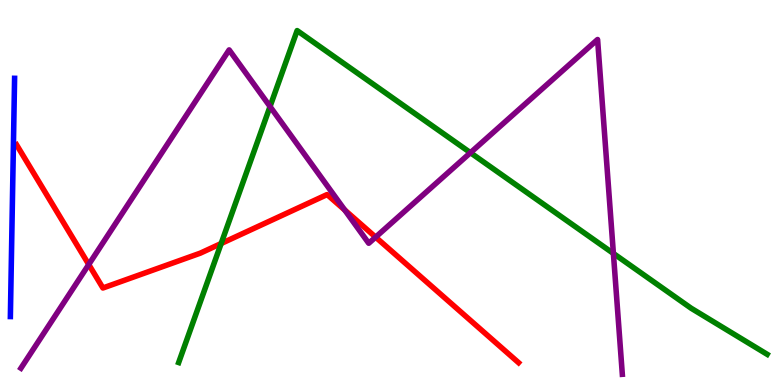[{'lines': ['blue', 'red'], 'intersections': []}, {'lines': ['green', 'red'], 'intersections': [{'x': 2.85, 'y': 3.67}]}, {'lines': ['purple', 'red'], 'intersections': [{'x': 1.15, 'y': 3.13}, {'x': 4.45, 'y': 4.55}, {'x': 4.85, 'y': 3.84}]}, {'lines': ['blue', 'green'], 'intersections': []}, {'lines': ['blue', 'purple'], 'intersections': []}, {'lines': ['green', 'purple'], 'intersections': [{'x': 3.48, 'y': 7.23}, {'x': 6.07, 'y': 6.03}, {'x': 7.91, 'y': 3.42}]}]